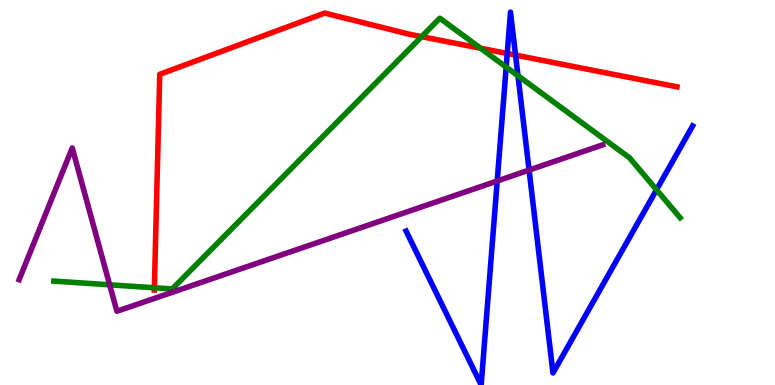[{'lines': ['blue', 'red'], 'intersections': [{'x': 6.55, 'y': 8.61}, {'x': 6.65, 'y': 8.57}]}, {'lines': ['green', 'red'], 'intersections': [{'x': 1.99, 'y': 2.53}, {'x': 5.44, 'y': 9.05}, {'x': 6.2, 'y': 8.75}]}, {'lines': ['purple', 'red'], 'intersections': []}, {'lines': ['blue', 'green'], 'intersections': [{'x': 6.53, 'y': 8.26}, {'x': 6.68, 'y': 8.03}, {'x': 8.47, 'y': 5.07}]}, {'lines': ['blue', 'purple'], 'intersections': [{'x': 6.42, 'y': 5.3}, {'x': 6.83, 'y': 5.58}]}, {'lines': ['green', 'purple'], 'intersections': [{'x': 1.41, 'y': 2.6}]}]